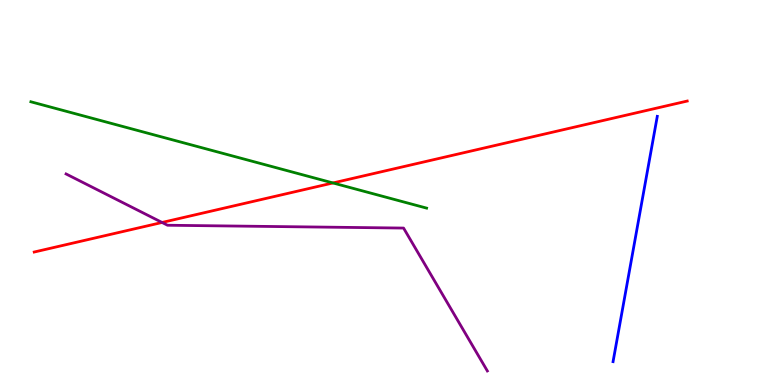[{'lines': ['blue', 'red'], 'intersections': []}, {'lines': ['green', 'red'], 'intersections': [{'x': 4.3, 'y': 5.25}]}, {'lines': ['purple', 'red'], 'intersections': [{'x': 2.09, 'y': 4.22}]}, {'lines': ['blue', 'green'], 'intersections': []}, {'lines': ['blue', 'purple'], 'intersections': []}, {'lines': ['green', 'purple'], 'intersections': []}]